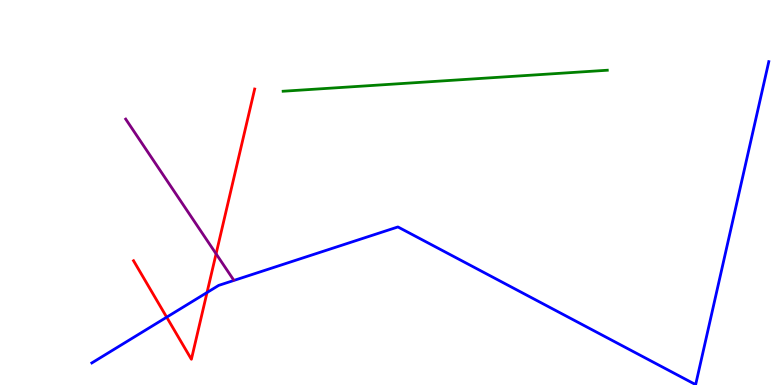[{'lines': ['blue', 'red'], 'intersections': [{'x': 2.15, 'y': 1.76}, {'x': 2.67, 'y': 2.4}]}, {'lines': ['green', 'red'], 'intersections': []}, {'lines': ['purple', 'red'], 'intersections': [{'x': 2.79, 'y': 3.41}]}, {'lines': ['blue', 'green'], 'intersections': []}, {'lines': ['blue', 'purple'], 'intersections': []}, {'lines': ['green', 'purple'], 'intersections': []}]